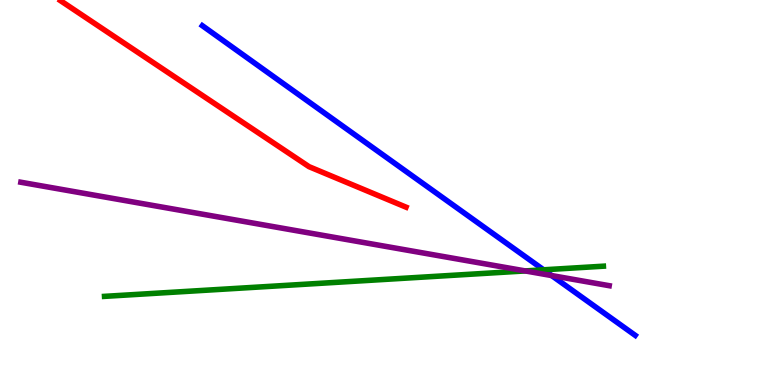[{'lines': ['blue', 'red'], 'intersections': []}, {'lines': ['green', 'red'], 'intersections': []}, {'lines': ['purple', 'red'], 'intersections': []}, {'lines': ['blue', 'green'], 'intersections': [{'x': 7.01, 'y': 2.99}]}, {'lines': ['blue', 'purple'], 'intersections': [{'x': 7.12, 'y': 2.84}]}, {'lines': ['green', 'purple'], 'intersections': [{'x': 6.78, 'y': 2.96}]}]